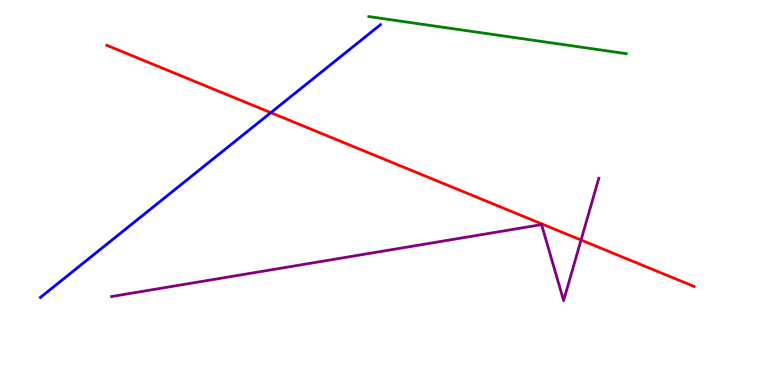[{'lines': ['blue', 'red'], 'intersections': [{'x': 3.49, 'y': 7.07}]}, {'lines': ['green', 'red'], 'intersections': []}, {'lines': ['purple', 'red'], 'intersections': [{'x': 7.5, 'y': 3.77}]}, {'lines': ['blue', 'green'], 'intersections': []}, {'lines': ['blue', 'purple'], 'intersections': []}, {'lines': ['green', 'purple'], 'intersections': []}]